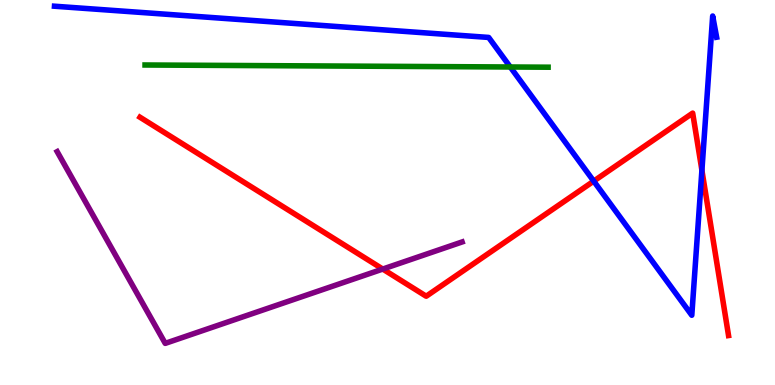[{'lines': ['blue', 'red'], 'intersections': [{'x': 7.66, 'y': 5.3}, {'x': 9.06, 'y': 5.58}]}, {'lines': ['green', 'red'], 'intersections': []}, {'lines': ['purple', 'red'], 'intersections': [{'x': 4.94, 'y': 3.01}]}, {'lines': ['blue', 'green'], 'intersections': [{'x': 6.58, 'y': 8.26}]}, {'lines': ['blue', 'purple'], 'intersections': []}, {'lines': ['green', 'purple'], 'intersections': []}]